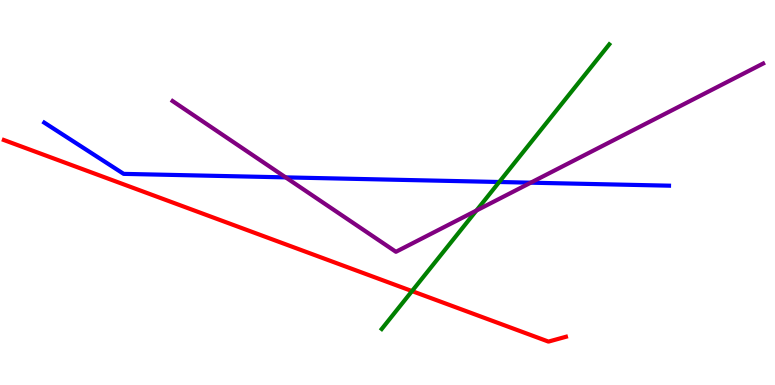[{'lines': ['blue', 'red'], 'intersections': []}, {'lines': ['green', 'red'], 'intersections': [{'x': 5.32, 'y': 2.44}]}, {'lines': ['purple', 'red'], 'intersections': []}, {'lines': ['blue', 'green'], 'intersections': [{'x': 6.44, 'y': 5.27}]}, {'lines': ['blue', 'purple'], 'intersections': [{'x': 3.69, 'y': 5.39}, {'x': 6.85, 'y': 5.25}]}, {'lines': ['green', 'purple'], 'intersections': [{'x': 6.15, 'y': 4.53}]}]